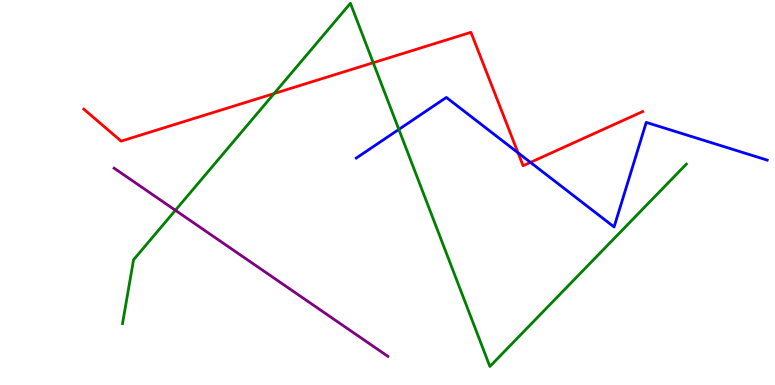[{'lines': ['blue', 'red'], 'intersections': [{'x': 6.68, 'y': 6.03}, {'x': 6.84, 'y': 5.78}]}, {'lines': ['green', 'red'], 'intersections': [{'x': 3.54, 'y': 7.57}, {'x': 4.82, 'y': 8.37}]}, {'lines': ['purple', 'red'], 'intersections': []}, {'lines': ['blue', 'green'], 'intersections': [{'x': 5.15, 'y': 6.64}]}, {'lines': ['blue', 'purple'], 'intersections': []}, {'lines': ['green', 'purple'], 'intersections': [{'x': 2.26, 'y': 4.54}]}]